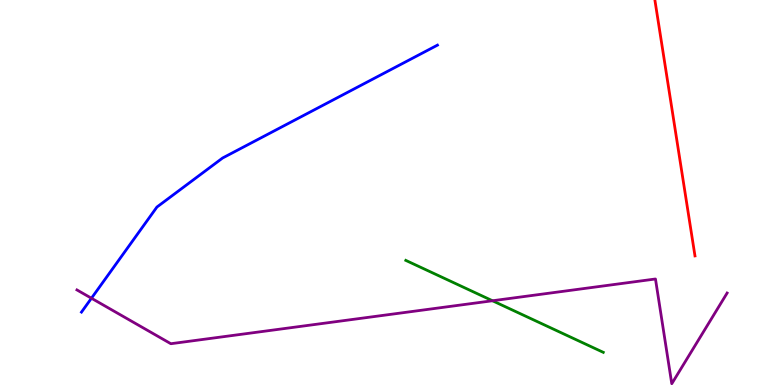[{'lines': ['blue', 'red'], 'intersections': []}, {'lines': ['green', 'red'], 'intersections': []}, {'lines': ['purple', 'red'], 'intersections': []}, {'lines': ['blue', 'green'], 'intersections': []}, {'lines': ['blue', 'purple'], 'intersections': [{'x': 1.18, 'y': 2.25}]}, {'lines': ['green', 'purple'], 'intersections': [{'x': 6.35, 'y': 2.19}]}]